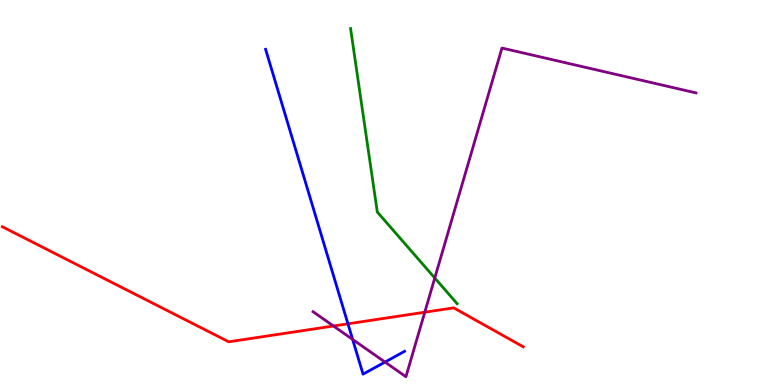[{'lines': ['blue', 'red'], 'intersections': [{'x': 4.49, 'y': 1.59}]}, {'lines': ['green', 'red'], 'intersections': []}, {'lines': ['purple', 'red'], 'intersections': [{'x': 4.3, 'y': 1.53}, {'x': 5.48, 'y': 1.89}]}, {'lines': ['blue', 'green'], 'intersections': []}, {'lines': ['blue', 'purple'], 'intersections': [{'x': 4.55, 'y': 1.18}, {'x': 4.97, 'y': 0.596}]}, {'lines': ['green', 'purple'], 'intersections': [{'x': 5.61, 'y': 2.78}]}]